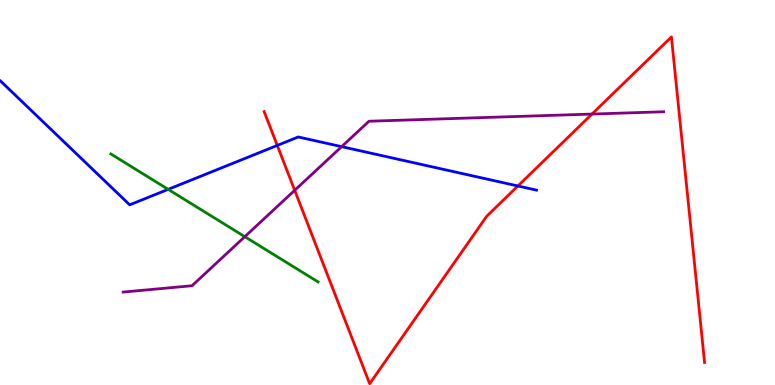[{'lines': ['blue', 'red'], 'intersections': [{'x': 3.58, 'y': 6.22}, {'x': 6.68, 'y': 5.17}]}, {'lines': ['green', 'red'], 'intersections': []}, {'lines': ['purple', 'red'], 'intersections': [{'x': 3.8, 'y': 5.06}, {'x': 7.64, 'y': 7.04}]}, {'lines': ['blue', 'green'], 'intersections': [{'x': 2.17, 'y': 5.08}]}, {'lines': ['blue', 'purple'], 'intersections': [{'x': 4.41, 'y': 6.19}]}, {'lines': ['green', 'purple'], 'intersections': [{'x': 3.16, 'y': 3.85}]}]